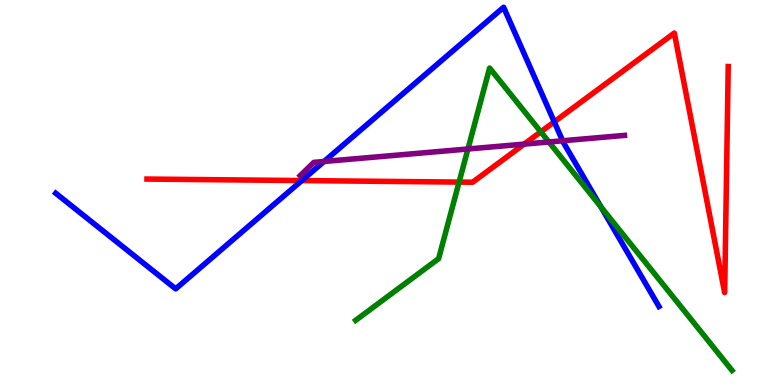[{'lines': ['blue', 'red'], 'intersections': [{'x': 3.89, 'y': 5.31}, {'x': 7.15, 'y': 6.84}]}, {'lines': ['green', 'red'], 'intersections': [{'x': 5.92, 'y': 5.27}, {'x': 6.98, 'y': 6.58}]}, {'lines': ['purple', 'red'], 'intersections': [{'x': 6.76, 'y': 6.26}]}, {'lines': ['blue', 'green'], 'intersections': [{'x': 7.75, 'y': 4.63}]}, {'lines': ['blue', 'purple'], 'intersections': [{'x': 4.18, 'y': 5.81}, {'x': 7.26, 'y': 6.34}]}, {'lines': ['green', 'purple'], 'intersections': [{'x': 6.04, 'y': 6.13}, {'x': 7.08, 'y': 6.31}]}]